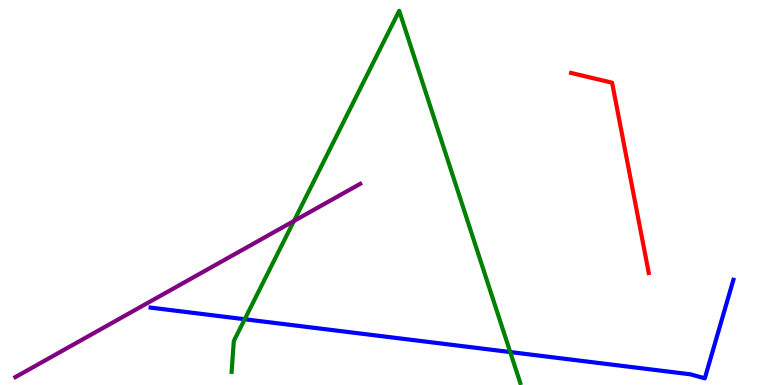[{'lines': ['blue', 'red'], 'intersections': []}, {'lines': ['green', 'red'], 'intersections': []}, {'lines': ['purple', 'red'], 'intersections': []}, {'lines': ['blue', 'green'], 'intersections': [{'x': 3.16, 'y': 1.71}, {'x': 6.58, 'y': 0.856}]}, {'lines': ['blue', 'purple'], 'intersections': []}, {'lines': ['green', 'purple'], 'intersections': [{'x': 3.79, 'y': 4.26}]}]